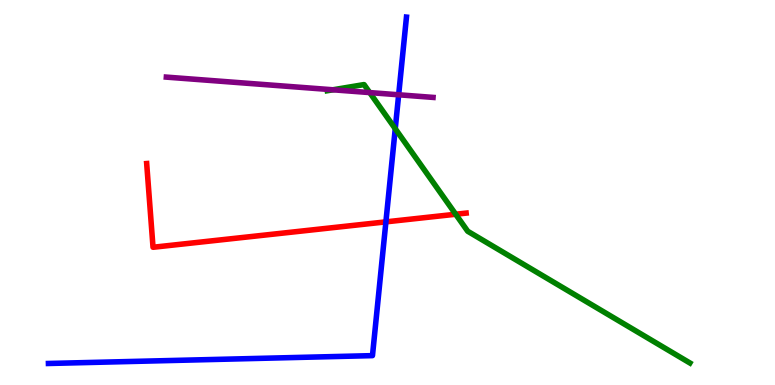[{'lines': ['blue', 'red'], 'intersections': [{'x': 4.98, 'y': 4.24}]}, {'lines': ['green', 'red'], 'intersections': [{'x': 5.88, 'y': 4.44}]}, {'lines': ['purple', 'red'], 'intersections': []}, {'lines': ['blue', 'green'], 'intersections': [{'x': 5.1, 'y': 6.66}]}, {'lines': ['blue', 'purple'], 'intersections': [{'x': 5.14, 'y': 7.54}]}, {'lines': ['green', 'purple'], 'intersections': [{'x': 4.3, 'y': 7.67}, {'x': 4.77, 'y': 7.6}]}]